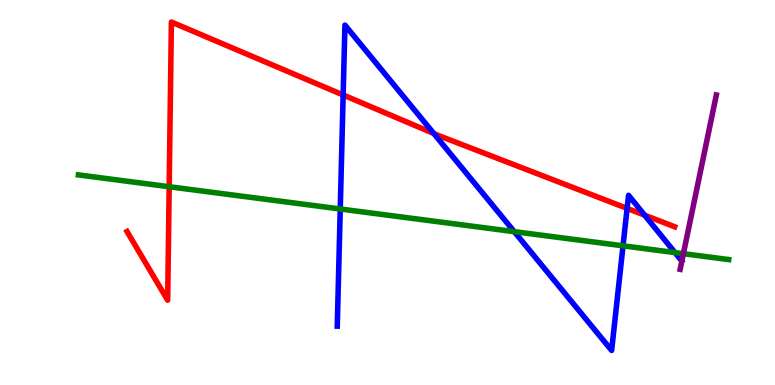[{'lines': ['blue', 'red'], 'intersections': [{'x': 4.43, 'y': 7.53}, {'x': 5.6, 'y': 6.53}, {'x': 8.09, 'y': 4.59}, {'x': 8.32, 'y': 4.41}]}, {'lines': ['green', 'red'], 'intersections': [{'x': 2.18, 'y': 5.15}]}, {'lines': ['purple', 'red'], 'intersections': []}, {'lines': ['blue', 'green'], 'intersections': [{'x': 4.39, 'y': 4.57}, {'x': 6.64, 'y': 3.98}, {'x': 8.04, 'y': 3.62}, {'x': 8.71, 'y': 3.44}]}, {'lines': ['blue', 'purple'], 'intersections': []}, {'lines': ['green', 'purple'], 'intersections': [{'x': 8.82, 'y': 3.41}]}]